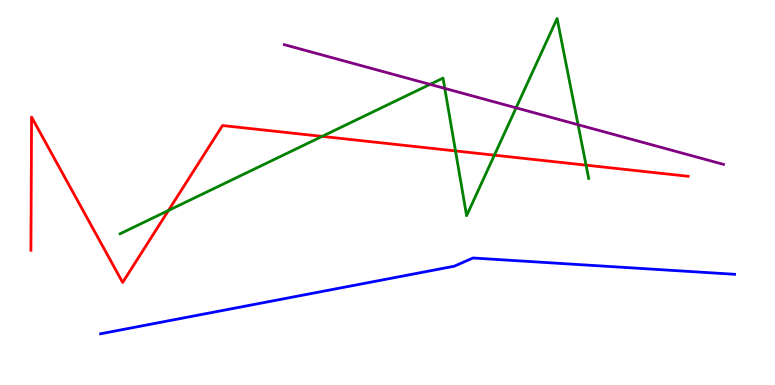[{'lines': ['blue', 'red'], 'intersections': []}, {'lines': ['green', 'red'], 'intersections': [{'x': 2.17, 'y': 4.53}, {'x': 4.16, 'y': 6.46}, {'x': 5.88, 'y': 6.08}, {'x': 6.38, 'y': 5.97}, {'x': 7.56, 'y': 5.71}]}, {'lines': ['purple', 'red'], 'intersections': []}, {'lines': ['blue', 'green'], 'intersections': []}, {'lines': ['blue', 'purple'], 'intersections': []}, {'lines': ['green', 'purple'], 'intersections': [{'x': 5.55, 'y': 7.81}, {'x': 5.74, 'y': 7.7}, {'x': 6.66, 'y': 7.2}, {'x': 7.46, 'y': 6.76}]}]